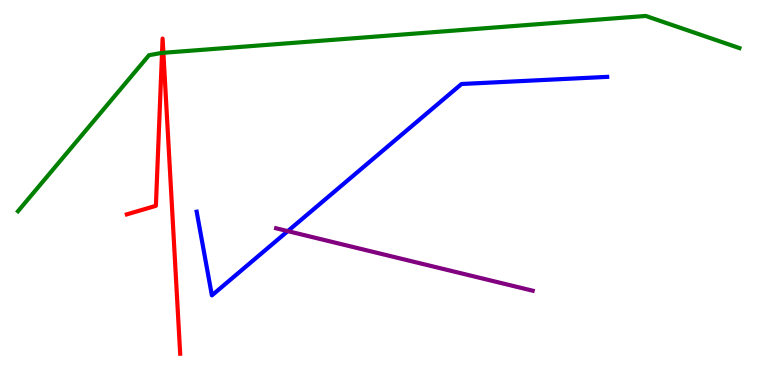[{'lines': ['blue', 'red'], 'intersections': []}, {'lines': ['green', 'red'], 'intersections': [{'x': 2.09, 'y': 8.63}, {'x': 2.11, 'y': 8.63}]}, {'lines': ['purple', 'red'], 'intersections': []}, {'lines': ['blue', 'green'], 'intersections': []}, {'lines': ['blue', 'purple'], 'intersections': [{'x': 3.71, 'y': 4.0}]}, {'lines': ['green', 'purple'], 'intersections': []}]